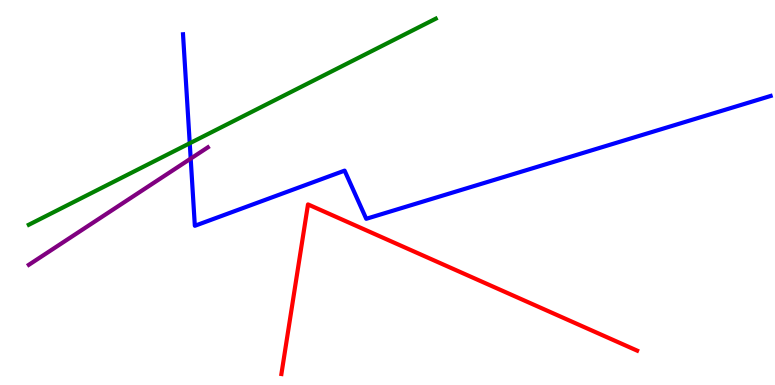[{'lines': ['blue', 'red'], 'intersections': []}, {'lines': ['green', 'red'], 'intersections': []}, {'lines': ['purple', 'red'], 'intersections': []}, {'lines': ['blue', 'green'], 'intersections': [{'x': 2.45, 'y': 6.28}]}, {'lines': ['blue', 'purple'], 'intersections': [{'x': 2.46, 'y': 5.88}]}, {'lines': ['green', 'purple'], 'intersections': []}]